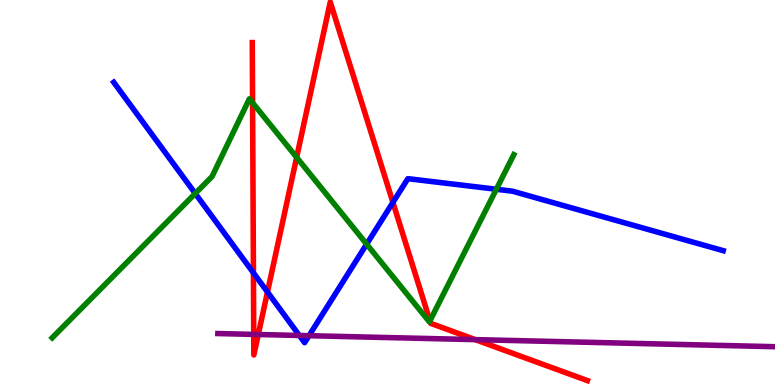[{'lines': ['blue', 'red'], 'intersections': [{'x': 3.27, 'y': 2.91}, {'x': 3.45, 'y': 2.42}, {'x': 5.07, 'y': 4.74}]}, {'lines': ['green', 'red'], 'intersections': [{'x': 3.26, 'y': 7.33}, {'x': 3.83, 'y': 5.91}, {'x': 5.55, 'y': 1.67}]}, {'lines': ['purple', 'red'], 'intersections': [{'x': 3.27, 'y': 1.31}, {'x': 3.33, 'y': 1.31}, {'x': 6.13, 'y': 1.18}]}, {'lines': ['blue', 'green'], 'intersections': [{'x': 2.52, 'y': 4.97}, {'x': 4.73, 'y': 3.66}, {'x': 6.4, 'y': 5.08}]}, {'lines': ['blue', 'purple'], 'intersections': [{'x': 3.86, 'y': 1.29}, {'x': 3.99, 'y': 1.28}]}, {'lines': ['green', 'purple'], 'intersections': []}]